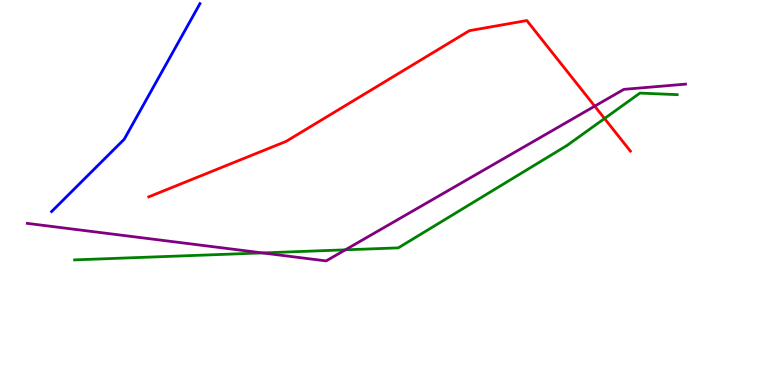[{'lines': ['blue', 'red'], 'intersections': []}, {'lines': ['green', 'red'], 'intersections': [{'x': 7.8, 'y': 6.92}]}, {'lines': ['purple', 'red'], 'intersections': [{'x': 7.67, 'y': 7.24}]}, {'lines': ['blue', 'green'], 'intersections': []}, {'lines': ['blue', 'purple'], 'intersections': []}, {'lines': ['green', 'purple'], 'intersections': [{'x': 3.39, 'y': 3.43}, {'x': 4.46, 'y': 3.51}]}]